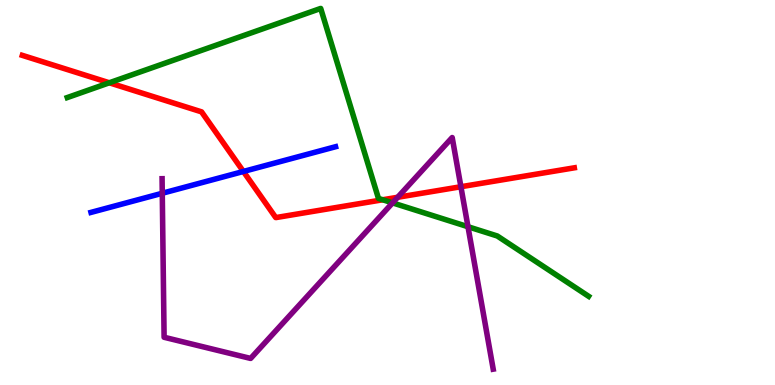[{'lines': ['blue', 'red'], 'intersections': [{'x': 3.14, 'y': 5.55}]}, {'lines': ['green', 'red'], 'intersections': [{'x': 1.41, 'y': 7.85}, {'x': 4.94, 'y': 4.81}]}, {'lines': ['purple', 'red'], 'intersections': [{'x': 5.13, 'y': 4.88}, {'x': 5.95, 'y': 5.15}]}, {'lines': ['blue', 'green'], 'intersections': []}, {'lines': ['blue', 'purple'], 'intersections': [{'x': 2.09, 'y': 4.98}]}, {'lines': ['green', 'purple'], 'intersections': [{'x': 5.07, 'y': 4.73}, {'x': 6.04, 'y': 4.11}]}]